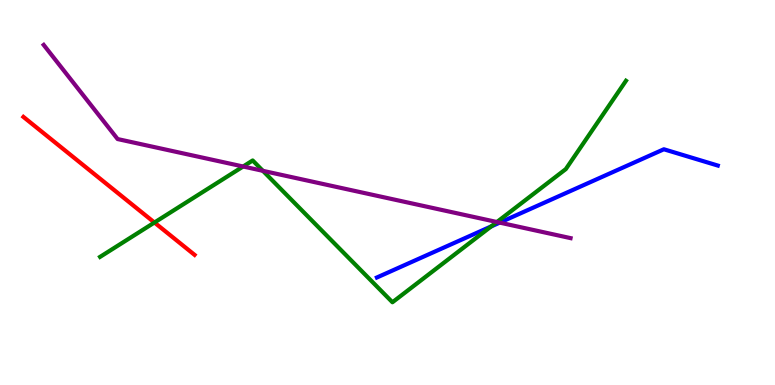[{'lines': ['blue', 'red'], 'intersections': []}, {'lines': ['green', 'red'], 'intersections': [{'x': 1.99, 'y': 4.22}]}, {'lines': ['purple', 'red'], 'intersections': []}, {'lines': ['blue', 'green'], 'intersections': [{'x': 6.34, 'y': 4.12}]}, {'lines': ['blue', 'purple'], 'intersections': [{'x': 6.45, 'y': 4.22}]}, {'lines': ['green', 'purple'], 'intersections': [{'x': 3.14, 'y': 5.68}, {'x': 3.39, 'y': 5.56}, {'x': 6.41, 'y': 4.23}]}]